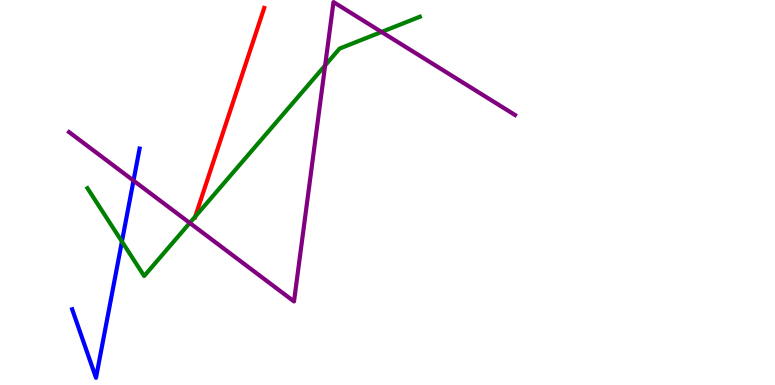[{'lines': ['blue', 'red'], 'intersections': []}, {'lines': ['green', 'red'], 'intersections': [{'x': 2.52, 'y': 4.38}]}, {'lines': ['purple', 'red'], 'intersections': []}, {'lines': ['blue', 'green'], 'intersections': [{'x': 1.57, 'y': 3.73}]}, {'lines': ['blue', 'purple'], 'intersections': [{'x': 1.72, 'y': 5.31}]}, {'lines': ['green', 'purple'], 'intersections': [{'x': 2.45, 'y': 4.21}, {'x': 4.2, 'y': 8.3}, {'x': 4.92, 'y': 9.17}]}]